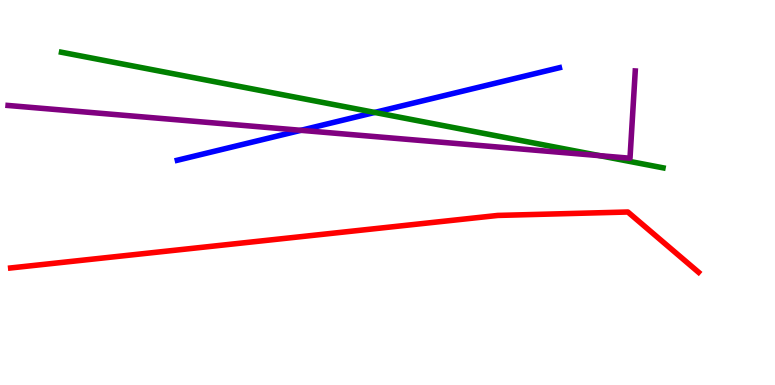[{'lines': ['blue', 'red'], 'intersections': []}, {'lines': ['green', 'red'], 'intersections': []}, {'lines': ['purple', 'red'], 'intersections': []}, {'lines': ['blue', 'green'], 'intersections': [{'x': 4.84, 'y': 7.08}]}, {'lines': ['blue', 'purple'], 'intersections': [{'x': 3.88, 'y': 6.62}]}, {'lines': ['green', 'purple'], 'intersections': [{'x': 7.74, 'y': 5.96}]}]